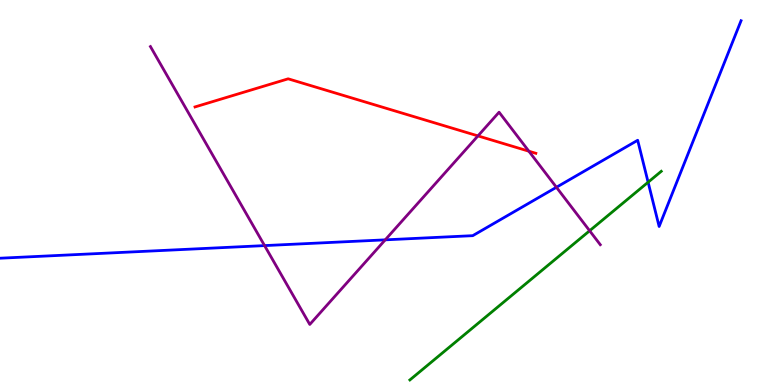[{'lines': ['blue', 'red'], 'intersections': []}, {'lines': ['green', 'red'], 'intersections': []}, {'lines': ['purple', 'red'], 'intersections': [{'x': 6.17, 'y': 6.47}, {'x': 6.82, 'y': 6.07}]}, {'lines': ['blue', 'green'], 'intersections': [{'x': 8.36, 'y': 5.27}]}, {'lines': ['blue', 'purple'], 'intersections': [{'x': 3.41, 'y': 3.62}, {'x': 4.97, 'y': 3.77}, {'x': 7.18, 'y': 5.14}]}, {'lines': ['green', 'purple'], 'intersections': [{'x': 7.61, 'y': 4.01}]}]